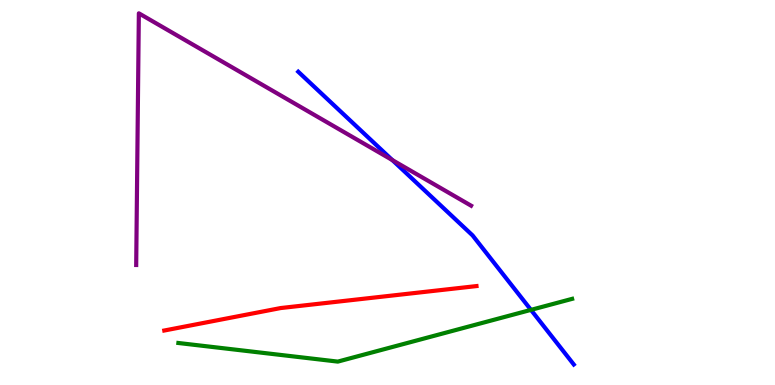[{'lines': ['blue', 'red'], 'intersections': []}, {'lines': ['green', 'red'], 'intersections': []}, {'lines': ['purple', 'red'], 'intersections': []}, {'lines': ['blue', 'green'], 'intersections': [{'x': 6.85, 'y': 1.95}]}, {'lines': ['blue', 'purple'], 'intersections': [{'x': 5.06, 'y': 5.84}]}, {'lines': ['green', 'purple'], 'intersections': []}]